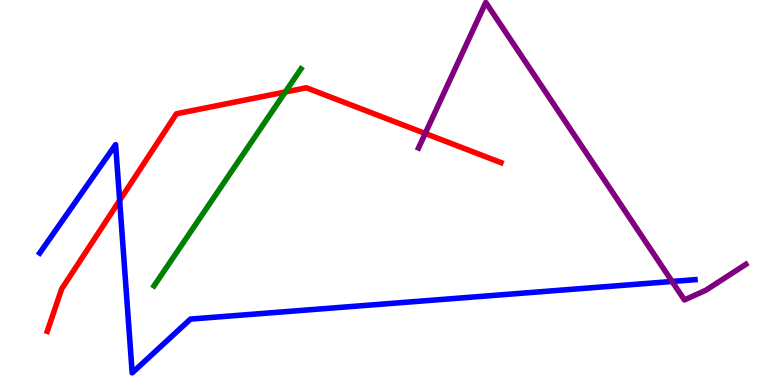[{'lines': ['blue', 'red'], 'intersections': [{'x': 1.54, 'y': 4.79}]}, {'lines': ['green', 'red'], 'intersections': [{'x': 3.68, 'y': 7.61}]}, {'lines': ['purple', 'red'], 'intersections': [{'x': 5.49, 'y': 6.53}]}, {'lines': ['blue', 'green'], 'intersections': []}, {'lines': ['blue', 'purple'], 'intersections': [{'x': 8.67, 'y': 2.69}]}, {'lines': ['green', 'purple'], 'intersections': []}]